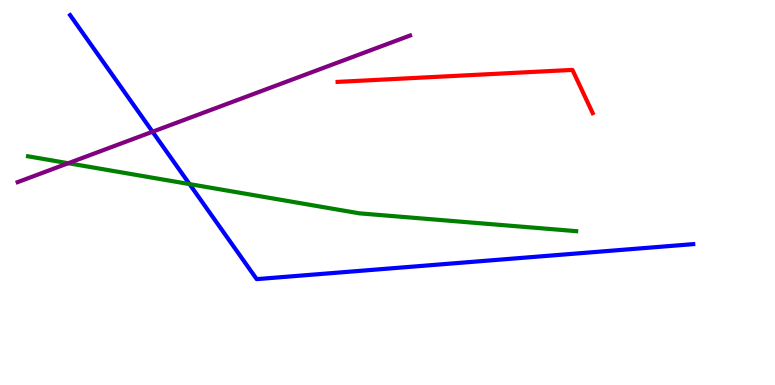[{'lines': ['blue', 'red'], 'intersections': []}, {'lines': ['green', 'red'], 'intersections': []}, {'lines': ['purple', 'red'], 'intersections': []}, {'lines': ['blue', 'green'], 'intersections': [{'x': 2.45, 'y': 5.22}]}, {'lines': ['blue', 'purple'], 'intersections': [{'x': 1.97, 'y': 6.58}]}, {'lines': ['green', 'purple'], 'intersections': [{'x': 0.881, 'y': 5.76}]}]